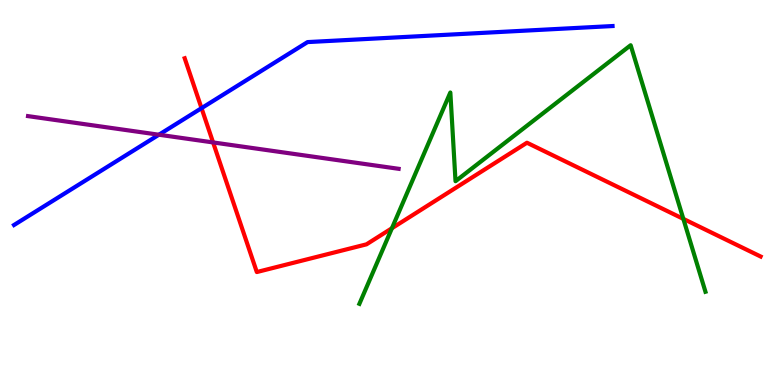[{'lines': ['blue', 'red'], 'intersections': [{'x': 2.6, 'y': 7.19}]}, {'lines': ['green', 'red'], 'intersections': [{'x': 5.06, 'y': 4.07}, {'x': 8.82, 'y': 4.31}]}, {'lines': ['purple', 'red'], 'intersections': [{'x': 2.75, 'y': 6.3}]}, {'lines': ['blue', 'green'], 'intersections': []}, {'lines': ['blue', 'purple'], 'intersections': [{'x': 2.05, 'y': 6.5}]}, {'lines': ['green', 'purple'], 'intersections': []}]